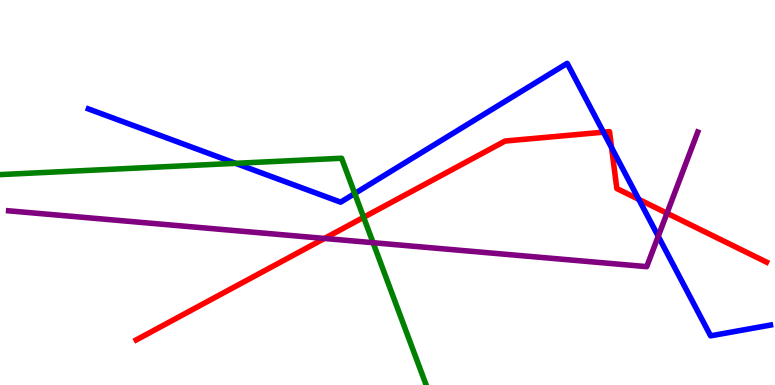[{'lines': ['blue', 'red'], 'intersections': [{'x': 7.79, 'y': 6.57}, {'x': 7.89, 'y': 6.17}, {'x': 8.24, 'y': 4.82}]}, {'lines': ['green', 'red'], 'intersections': [{'x': 4.69, 'y': 4.36}]}, {'lines': ['purple', 'red'], 'intersections': [{'x': 4.19, 'y': 3.81}, {'x': 8.61, 'y': 4.46}]}, {'lines': ['blue', 'green'], 'intersections': [{'x': 3.04, 'y': 5.76}, {'x': 4.58, 'y': 4.97}]}, {'lines': ['blue', 'purple'], 'intersections': [{'x': 8.49, 'y': 3.86}]}, {'lines': ['green', 'purple'], 'intersections': [{'x': 4.81, 'y': 3.7}]}]